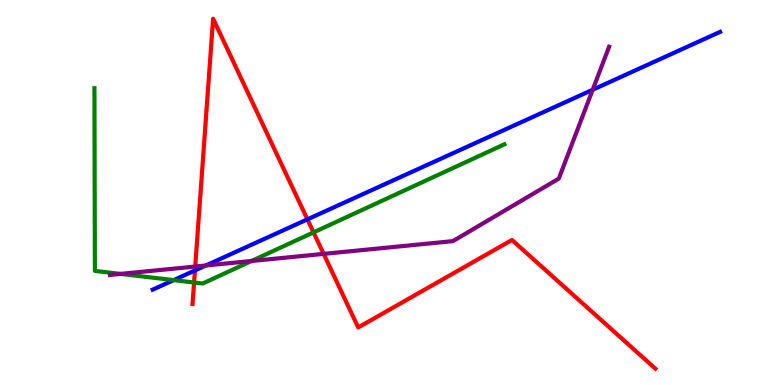[{'lines': ['blue', 'red'], 'intersections': [{'x': 2.52, 'y': 2.98}, {'x': 3.97, 'y': 4.3}]}, {'lines': ['green', 'red'], 'intersections': [{'x': 2.5, 'y': 2.66}, {'x': 4.05, 'y': 3.96}]}, {'lines': ['purple', 'red'], 'intersections': [{'x': 2.52, 'y': 3.08}, {'x': 4.18, 'y': 3.41}]}, {'lines': ['blue', 'green'], 'intersections': [{'x': 2.24, 'y': 2.72}]}, {'lines': ['blue', 'purple'], 'intersections': [{'x': 2.66, 'y': 3.1}, {'x': 7.65, 'y': 7.67}]}, {'lines': ['green', 'purple'], 'intersections': [{'x': 1.56, 'y': 2.89}, {'x': 3.25, 'y': 3.22}]}]